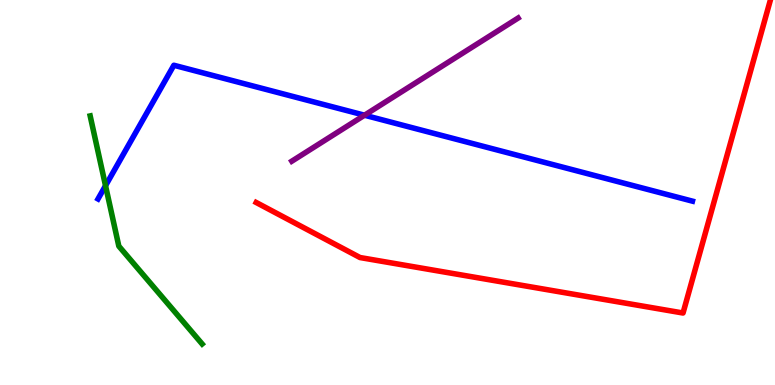[{'lines': ['blue', 'red'], 'intersections': []}, {'lines': ['green', 'red'], 'intersections': []}, {'lines': ['purple', 'red'], 'intersections': []}, {'lines': ['blue', 'green'], 'intersections': [{'x': 1.36, 'y': 5.18}]}, {'lines': ['blue', 'purple'], 'intersections': [{'x': 4.7, 'y': 7.01}]}, {'lines': ['green', 'purple'], 'intersections': []}]